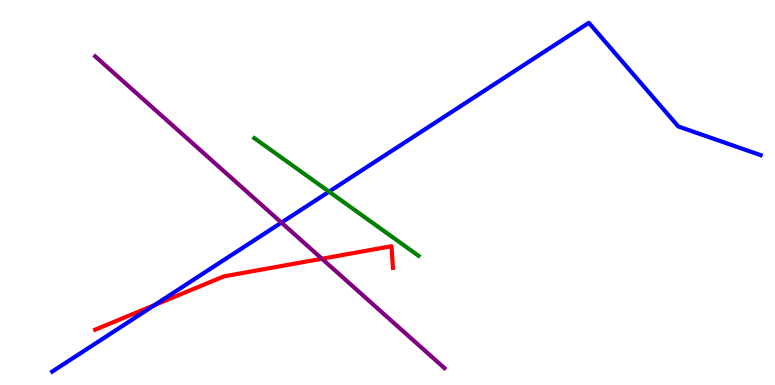[{'lines': ['blue', 'red'], 'intersections': [{'x': 1.99, 'y': 2.08}]}, {'lines': ['green', 'red'], 'intersections': []}, {'lines': ['purple', 'red'], 'intersections': [{'x': 4.15, 'y': 3.28}]}, {'lines': ['blue', 'green'], 'intersections': [{'x': 4.25, 'y': 5.02}]}, {'lines': ['blue', 'purple'], 'intersections': [{'x': 3.63, 'y': 4.22}]}, {'lines': ['green', 'purple'], 'intersections': []}]